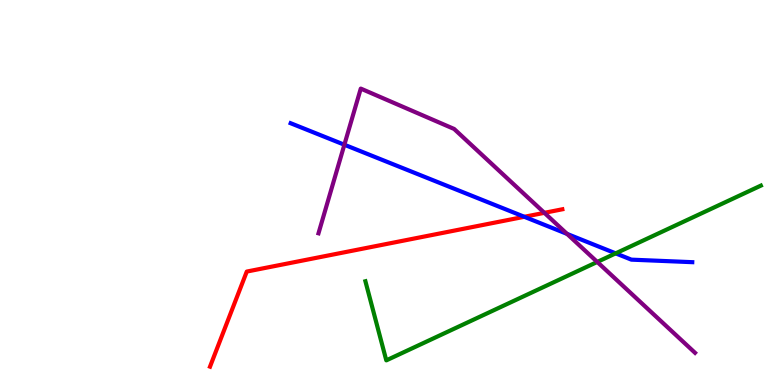[{'lines': ['blue', 'red'], 'intersections': [{'x': 6.77, 'y': 4.37}]}, {'lines': ['green', 'red'], 'intersections': []}, {'lines': ['purple', 'red'], 'intersections': [{'x': 7.02, 'y': 4.47}]}, {'lines': ['blue', 'green'], 'intersections': [{'x': 7.94, 'y': 3.42}]}, {'lines': ['blue', 'purple'], 'intersections': [{'x': 4.44, 'y': 6.24}, {'x': 7.32, 'y': 3.92}]}, {'lines': ['green', 'purple'], 'intersections': [{'x': 7.71, 'y': 3.2}]}]